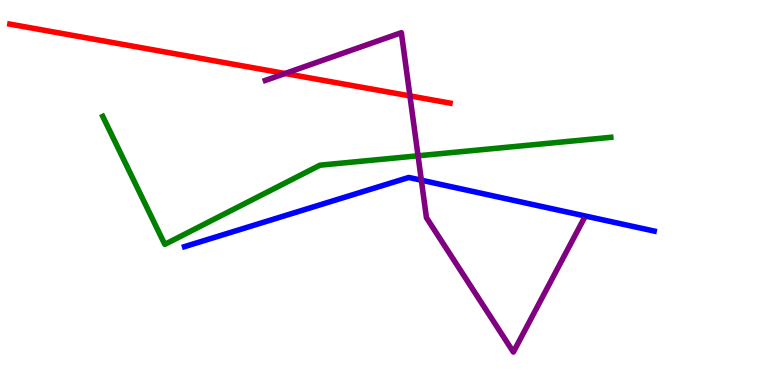[{'lines': ['blue', 'red'], 'intersections': []}, {'lines': ['green', 'red'], 'intersections': []}, {'lines': ['purple', 'red'], 'intersections': [{'x': 3.68, 'y': 8.09}, {'x': 5.29, 'y': 7.51}]}, {'lines': ['blue', 'green'], 'intersections': []}, {'lines': ['blue', 'purple'], 'intersections': [{'x': 5.44, 'y': 5.32}]}, {'lines': ['green', 'purple'], 'intersections': [{'x': 5.39, 'y': 5.95}]}]